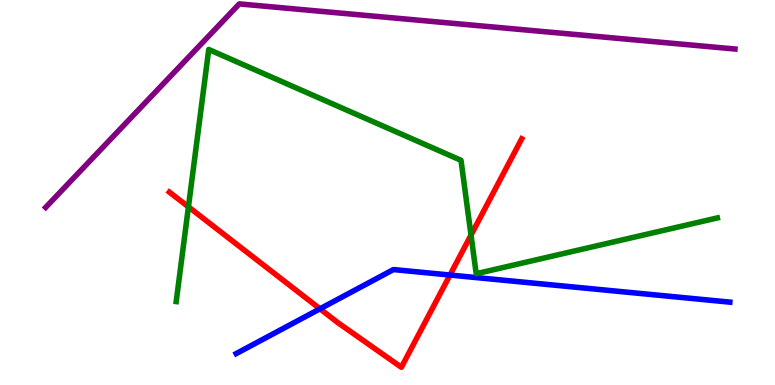[{'lines': ['blue', 'red'], 'intersections': [{'x': 4.13, 'y': 1.98}, {'x': 5.81, 'y': 2.86}]}, {'lines': ['green', 'red'], 'intersections': [{'x': 2.43, 'y': 4.63}, {'x': 6.08, 'y': 3.89}]}, {'lines': ['purple', 'red'], 'intersections': []}, {'lines': ['blue', 'green'], 'intersections': []}, {'lines': ['blue', 'purple'], 'intersections': []}, {'lines': ['green', 'purple'], 'intersections': []}]